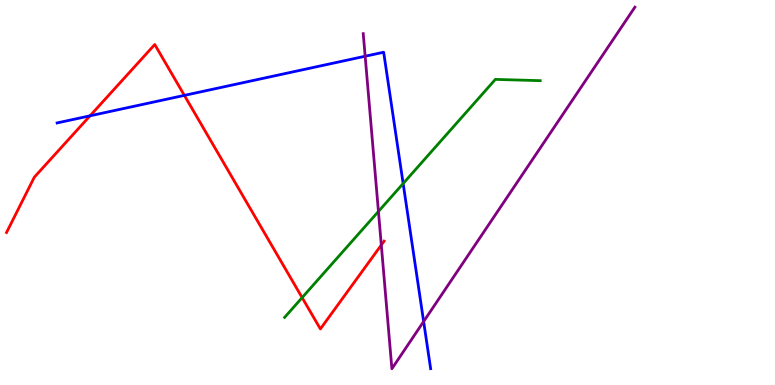[{'lines': ['blue', 'red'], 'intersections': [{'x': 1.16, 'y': 6.99}, {'x': 2.38, 'y': 7.52}]}, {'lines': ['green', 'red'], 'intersections': [{'x': 3.9, 'y': 2.27}]}, {'lines': ['purple', 'red'], 'intersections': [{'x': 4.92, 'y': 3.64}]}, {'lines': ['blue', 'green'], 'intersections': [{'x': 5.2, 'y': 5.23}]}, {'lines': ['blue', 'purple'], 'intersections': [{'x': 4.71, 'y': 8.54}, {'x': 5.47, 'y': 1.65}]}, {'lines': ['green', 'purple'], 'intersections': [{'x': 4.88, 'y': 4.51}]}]